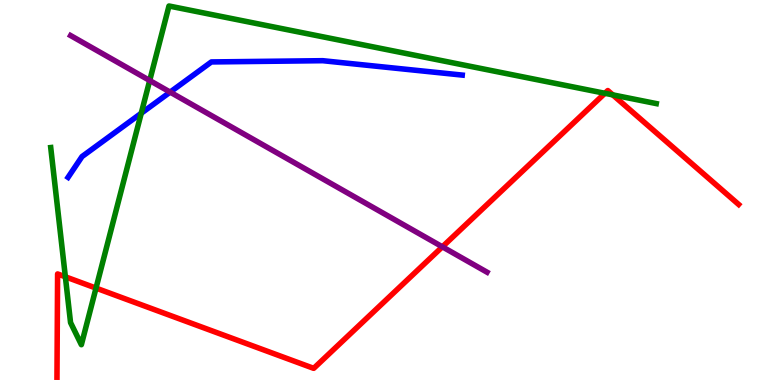[{'lines': ['blue', 'red'], 'intersections': []}, {'lines': ['green', 'red'], 'intersections': [{'x': 0.843, 'y': 2.81}, {'x': 1.24, 'y': 2.52}, {'x': 7.81, 'y': 7.58}, {'x': 7.91, 'y': 7.54}]}, {'lines': ['purple', 'red'], 'intersections': [{'x': 5.71, 'y': 3.59}]}, {'lines': ['blue', 'green'], 'intersections': [{'x': 1.82, 'y': 7.06}]}, {'lines': ['blue', 'purple'], 'intersections': [{'x': 2.2, 'y': 7.61}]}, {'lines': ['green', 'purple'], 'intersections': [{'x': 1.93, 'y': 7.91}]}]